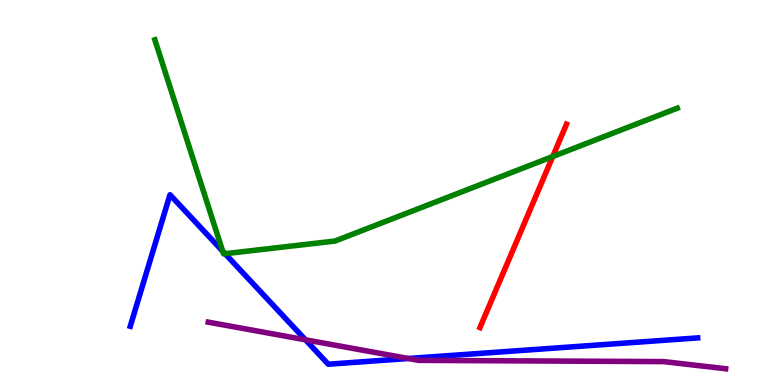[{'lines': ['blue', 'red'], 'intersections': []}, {'lines': ['green', 'red'], 'intersections': [{'x': 7.13, 'y': 5.93}]}, {'lines': ['purple', 'red'], 'intersections': []}, {'lines': ['blue', 'green'], 'intersections': [{'x': 2.87, 'y': 3.48}, {'x': 2.9, 'y': 3.41}]}, {'lines': ['blue', 'purple'], 'intersections': [{'x': 3.94, 'y': 1.17}, {'x': 5.27, 'y': 0.688}]}, {'lines': ['green', 'purple'], 'intersections': []}]